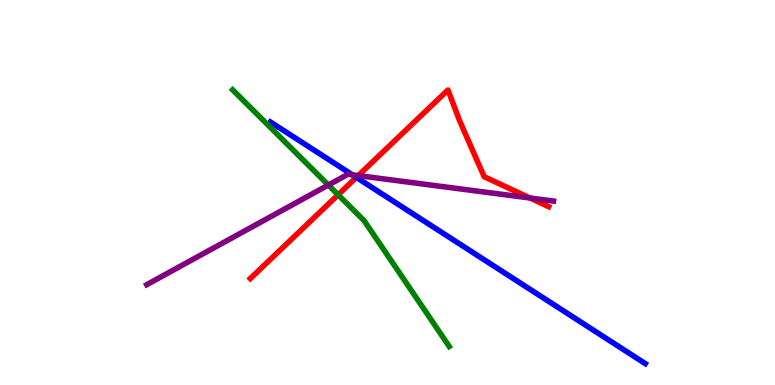[{'lines': ['blue', 'red'], 'intersections': [{'x': 4.6, 'y': 5.39}]}, {'lines': ['green', 'red'], 'intersections': [{'x': 4.36, 'y': 4.94}]}, {'lines': ['purple', 'red'], 'intersections': [{'x': 4.62, 'y': 5.44}, {'x': 6.84, 'y': 4.86}]}, {'lines': ['blue', 'green'], 'intersections': []}, {'lines': ['blue', 'purple'], 'intersections': [{'x': 4.55, 'y': 5.46}]}, {'lines': ['green', 'purple'], 'intersections': [{'x': 4.24, 'y': 5.19}]}]